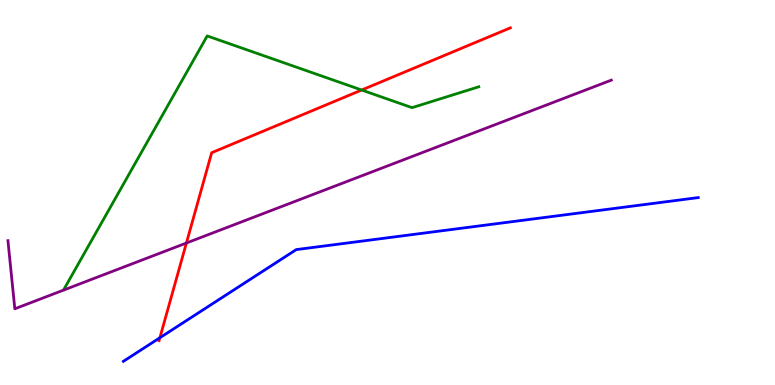[{'lines': ['blue', 'red'], 'intersections': [{'x': 2.06, 'y': 1.23}]}, {'lines': ['green', 'red'], 'intersections': [{'x': 4.67, 'y': 7.66}]}, {'lines': ['purple', 'red'], 'intersections': [{'x': 2.41, 'y': 3.69}]}, {'lines': ['blue', 'green'], 'intersections': []}, {'lines': ['blue', 'purple'], 'intersections': []}, {'lines': ['green', 'purple'], 'intersections': []}]